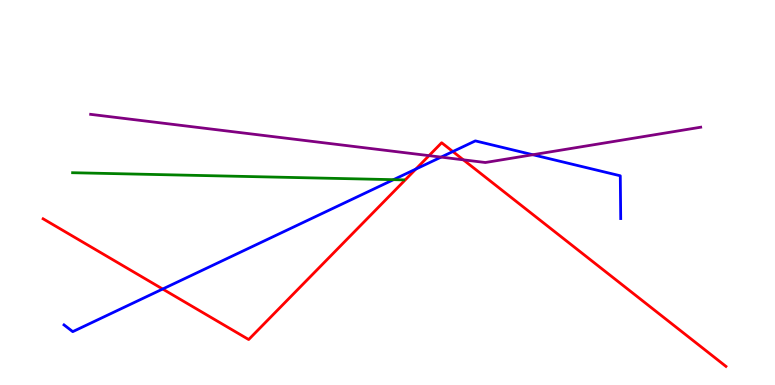[{'lines': ['blue', 'red'], 'intersections': [{'x': 2.1, 'y': 2.49}, {'x': 5.37, 'y': 5.61}, {'x': 5.84, 'y': 6.06}]}, {'lines': ['green', 'red'], 'intersections': []}, {'lines': ['purple', 'red'], 'intersections': [{'x': 5.54, 'y': 5.96}, {'x': 5.98, 'y': 5.85}]}, {'lines': ['blue', 'green'], 'intersections': [{'x': 5.08, 'y': 5.33}]}, {'lines': ['blue', 'purple'], 'intersections': [{'x': 5.69, 'y': 5.92}, {'x': 6.88, 'y': 5.98}]}, {'lines': ['green', 'purple'], 'intersections': []}]